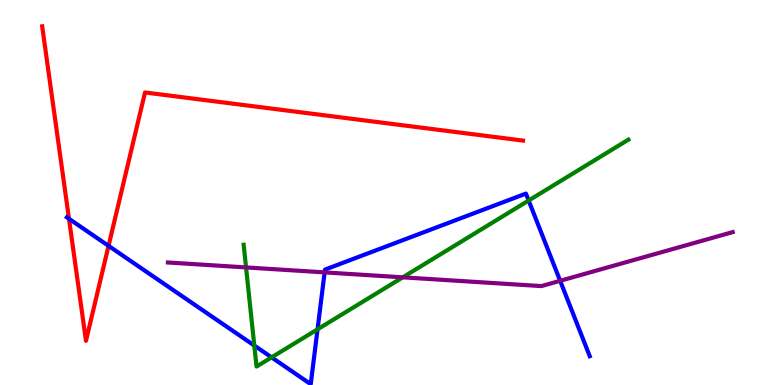[{'lines': ['blue', 'red'], 'intersections': [{'x': 0.89, 'y': 4.32}, {'x': 1.4, 'y': 3.61}]}, {'lines': ['green', 'red'], 'intersections': []}, {'lines': ['purple', 'red'], 'intersections': []}, {'lines': ['blue', 'green'], 'intersections': [{'x': 3.28, 'y': 1.02}, {'x': 3.5, 'y': 0.718}, {'x': 4.1, 'y': 1.45}, {'x': 6.82, 'y': 4.79}]}, {'lines': ['blue', 'purple'], 'intersections': [{'x': 4.19, 'y': 2.92}, {'x': 7.23, 'y': 2.71}]}, {'lines': ['green', 'purple'], 'intersections': [{'x': 3.17, 'y': 3.05}, {'x': 5.2, 'y': 2.8}]}]